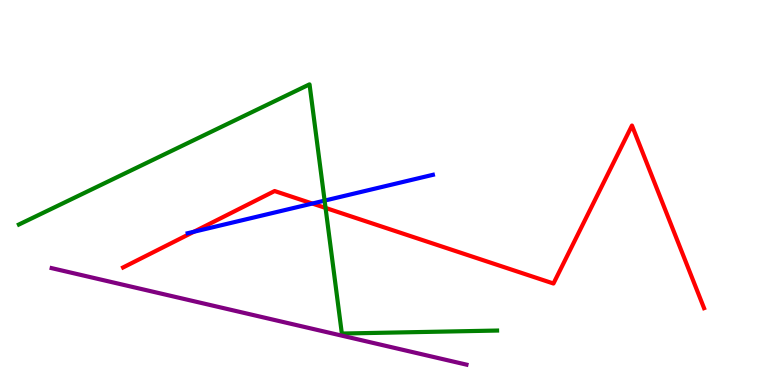[{'lines': ['blue', 'red'], 'intersections': [{'x': 2.5, 'y': 3.98}, {'x': 4.03, 'y': 4.71}]}, {'lines': ['green', 'red'], 'intersections': [{'x': 4.2, 'y': 4.6}]}, {'lines': ['purple', 'red'], 'intersections': []}, {'lines': ['blue', 'green'], 'intersections': [{'x': 4.19, 'y': 4.79}]}, {'lines': ['blue', 'purple'], 'intersections': []}, {'lines': ['green', 'purple'], 'intersections': []}]